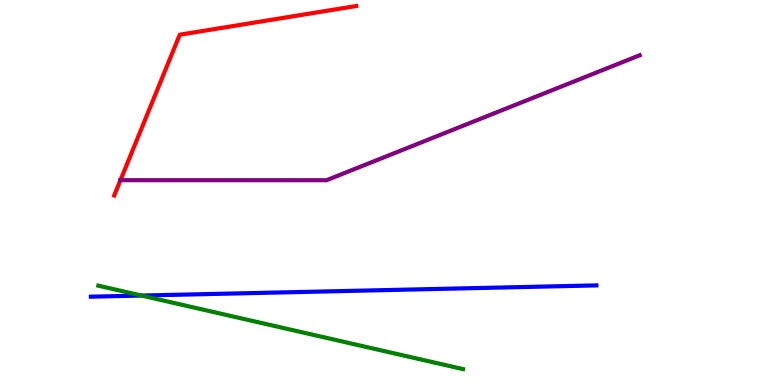[{'lines': ['blue', 'red'], 'intersections': []}, {'lines': ['green', 'red'], 'intersections': []}, {'lines': ['purple', 'red'], 'intersections': [{'x': 1.55, 'y': 5.32}]}, {'lines': ['blue', 'green'], 'intersections': [{'x': 1.83, 'y': 2.32}]}, {'lines': ['blue', 'purple'], 'intersections': []}, {'lines': ['green', 'purple'], 'intersections': []}]